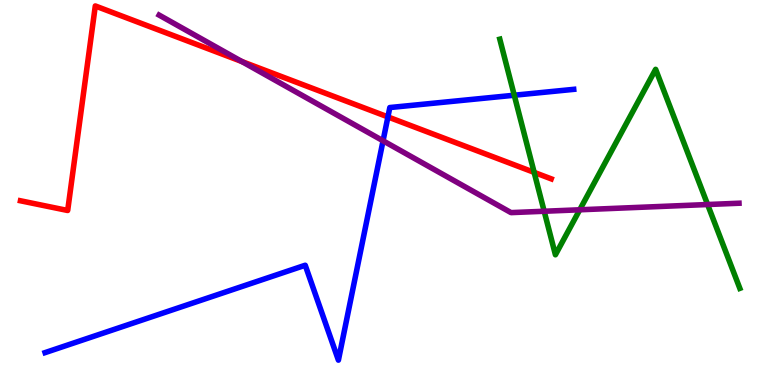[{'lines': ['blue', 'red'], 'intersections': [{'x': 5.01, 'y': 6.96}]}, {'lines': ['green', 'red'], 'intersections': [{'x': 6.89, 'y': 5.52}]}, {'lines': ['purple', 'red'], 'intersections': [{'x': 3.12, 'y': 8.4}]}, {'lines': ['blue', 'green'], 'intersections': [{'x': 6.64, 'y': 7.53}]}, {'lines': ['blue', 'purple'], 'intersections': [{'x': 4.94, 'y': 6.34}]}, {'lines': ['green', 'purple'], 'intersections': [{'x': 7.02, 'y': 4.51}, {'x': 7.48, 'y': 4.55}, {'x': 9.13, 'y': 4.69}]}]